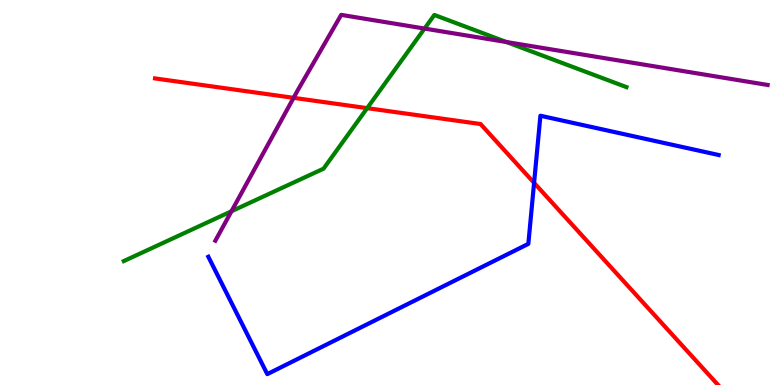[{'lines': ['blue', 'red'], 'intersections': [{'x': 6.89, 'y': 5.25}]}, {'lines': ['green', 'red'], 'intersections': [{'x': 4.74, 'y': 7.19}]}, {'lines': ['purple', 'red'], 'intersections': [{'x': 3.79, 'y': 7.46}]}, {'lines': ['blue', 'green'], 'intersections': []}, {'lines': ['blue', 'purple'], 'intersections': []}, {'lines': ['green', 'purple'], 'intersections': [{'x': 2.99, 'y': 4.51}, {'x': 5.48, 'y': 9.26}, {'x': 6.53, 'y': 8.91}]}]